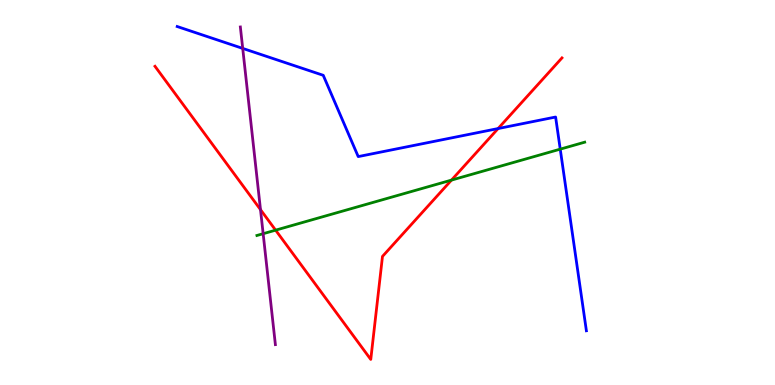[{'lines': ['blue', 'red'], 'intersections': [{'x': 6.43, 'y': 6.66}]}, {'lines': ['green', 'red'], 'intersections': [{'x': 3.56, 'y': 4.02}, {'x': 5.83, 'y': 5.32}]}, {'lines': ['purple', 'red'], 'intersections': [{'x': 3.36, 'y': 4.55}]}, {'lines': ['blue', 'green'], 'intersections': [{'x': 7.23, 'y': 6.13}]}, {'lines': ['blue', 'purple'], 'intersections': [{'x': 3.13, 'y': 8.74}]}, {'lines': ['green', 'purple'], 'intersections': [{'x': 3.4, 'y': 3.93}]}]